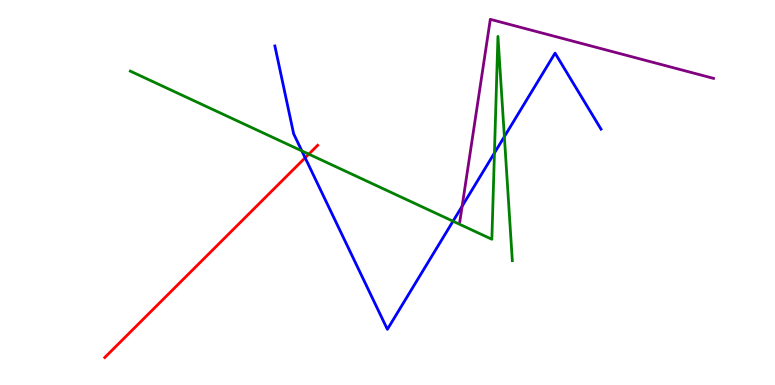[{'lines': ['blue', 'red'], 'intersections': [{'x': 3.94, 'y': 5.9}]}, {'lines': ['green', 'red'], 'intersections': [{'x': 3.98, 'y': 6.0}]}, {'lines': ['purple', 'red'], 'intersections': []}, {'lines': ['blue', 'green'], 'intersections': [{'x': 3.89, 'y': 6.08}, {'x': 5.85, 'y': 4.25}, {'x': 6.38, 'y': 6.03}, {'x': 6.51, 'y': 6.45}]}, {'lines': ['blue', 'purple'], 'intersections': [{'x': 5.96, 'y': 4.64}]}, {'lines': ['green', 'purple'], 'intersections': []}]